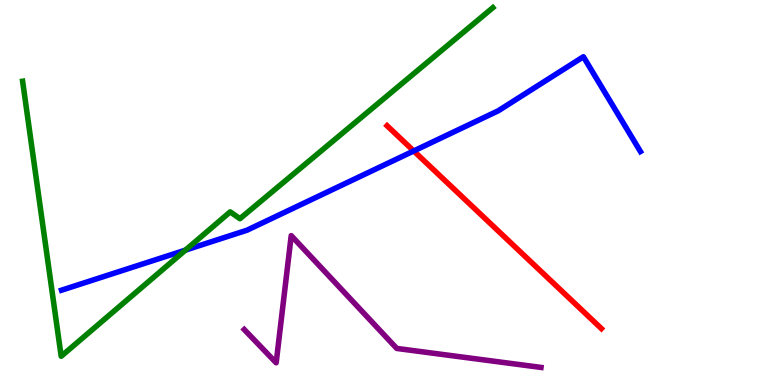[{'lines': ['blue', 'red'], 'intersections': [{'x': 5.34, 'y': 6.08}]}, {'lines': ['green', 'red'], 'intersections': []}, {'lines': ['purple', 'red'], 'intersections': []}, {'lines': ['blue', 'green'], 'intersections': [{'x': 2.39, 'y': 3.5}]}, {'lines': ['blue', 'purple'], 'intersections': []}, {'lines': ['green', 'purple'], 'intersections': []}]